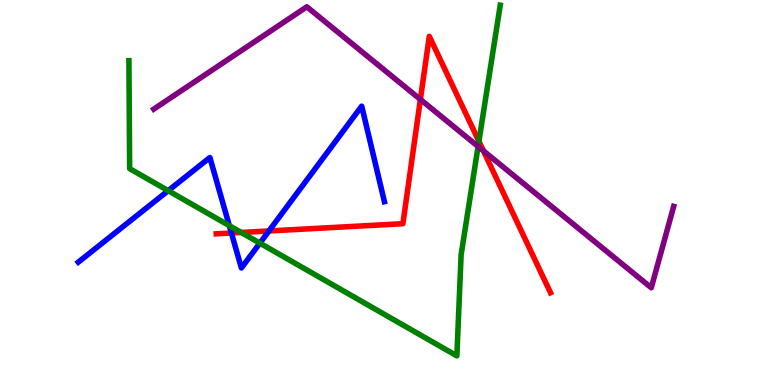[{'lines': ['blue', 'red'], 'intersections': [{'x': 2.99, 'y': 3.95}, {'x': 3.47, 'y': 4.0}]}, {'lines': ['green', 'red'], 'intersections': [{'x': 3.11, 'y': 3.96}, {'x': 6.18, 'y': 6.33}]}, {'lines': ['purple', 'red'], 'intersections': [{'x': 5.42, 'y': 7.42}, {'x': 6.24, 'y': 6.08}]}, {'lines': ['blue', 'green'], 'intersections': [{'x': 2.17, 'y': 5.05}, {'x': 2.96, 'y': 4.14}, {'x': 3.35, 'y': 3.68}]}, {'lines': ['blue', 'purple'], 'intersections': []}, {'lines': ['green', 'purple'], 'intersections': [{'x': 6.17, 'y': 6.19}]}]